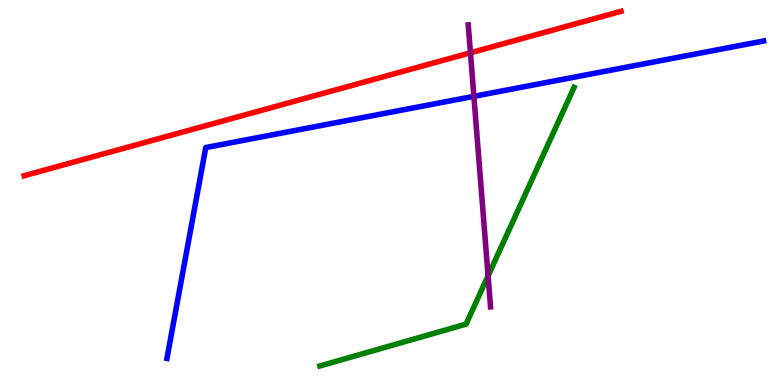[{'lines': ['blue', 'red'], 'intersections': []}, {'lines': ['green', 'red'], 'intersections': []}, {'lines': ['purple', 'red'], 'intersections': [{'x': 6.07, 'y': 8.63}]}, {'lines': ['blue', 'green'], 'intersections': []}, {'lines': ['blue', 'purple'], 'intersections': [{'x': 6.11, 'y': 7.5}]}, {'lines': ['green', 'purple'], 'intersections': [{'x': 6.3, 'y': 2.84}]}]